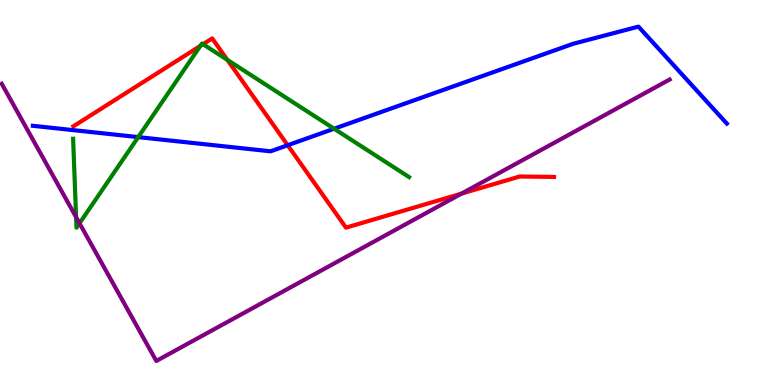[{'lines': ['blue', 'red'], 'intersections': [{'x': 3.71, 'y': 6.23}]}, {'lines': ['green', 'red'], 'intersections': [{'x': 2.59, 'y': 8.81}, {'x': 2.62, 'y': 8.85}, {'x': 2.93, 'y': 8.44}]}, {'lines': ['purple', 'red'], 'intersections': [{'x': 5.95, 'y': 4.97}]}, {'lines': ['blue', 'green'], 'intersections': [{'x': 1.78, 'y': 6.44}, {'x': 4.31, 'y': 6.66}]}, {'lines': ['blue', 'purple'], 'intersections': []}, {'lines': ['green', 'purple'], 'intersections': [{'x': 0.982, 'y': 4.36}, {'x': 1.03, 'y': 4.2}]}]